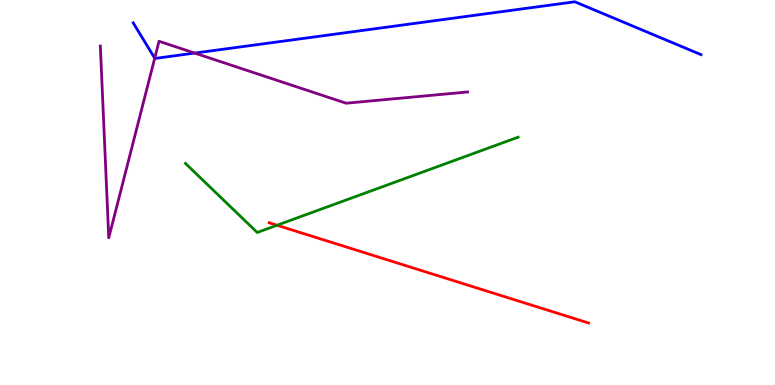[{'lines': ['blue', 'red'], 'intersections': []}, {'lines': ['green', 'red'], 'intersections': [{'x': 3.57, 'y': 4.15}]}, {'lines': ['purple', 'red'], 'intersections': []}, {'lines': ['blue', 'green'], 'intersections': []}, {'lines': ['blue', 'purple'], 'intersections': [{'x': 2.0, 'y': 8.49}, {'x': 2.51, 'y': 8.62}]}, {'lines': ['green', 'purple'], 'intersections': []}]